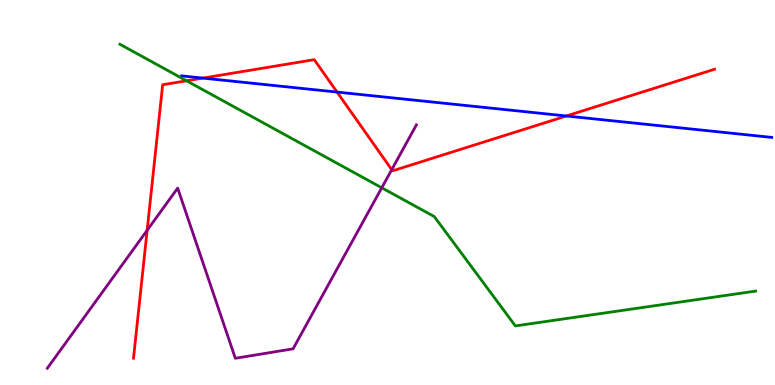[{'lines': ['blue', 'red'], 'intersections': [{'x': 2.62, 'y': 7.97}, {'x': 4.35, 'y': 7.61}, {'x': 7.31, 'y': 6.99}]}, {'lines': ['green', 'red'], 'intersections': [{'x': 2.41, 'y': 7.9}]}, {'lines': ['purple', 'red'], 'intersections': [{'x': 1.9, 'y': 4.02}, {'x': 5.05, 'y': 5.59}]}, {'lines': ['blue', 'green'], 'intersections': []}, {'lines': ['blue', 'purple'], 'intersections': []}, {'lines': ['green', 'purple'], 'intersections': [{'x': 4.93, 'y': 5.12}]}]